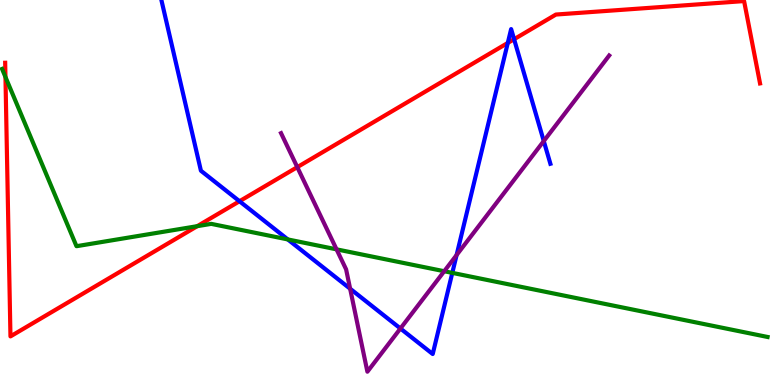[{'lines': ['blue', 'red'], 'intersections': [{'x': 3.09, 'y': 4.77}, {'x': 6.55, 'y': 8.88}, {'x': 6.63, 'y': 8.98}]}, {'lines': ['green', 'red'], 'intersections': [{'x': 0.0704, 'y': 8.0}, {'x': 2.55, 'y': 4.13}]}, {'lines': ['purple', 'red'], 'intersections': [{'x': 3.84, 'y': 5.66}]}, {'lines': ['blue', 'green'], 'intersections': [{'x': 3.71, 'y': 3.78}, {'x': 5.84, 'y': 2.91}]}, {'lines': ['blue', 'purple'], 'intersections': [{'x': 4.52, 'y': 2.5}, {'x': 5.17, 'y': 1.47}, {'x': 5.89, 'y': 3.38}, {'x': 7.02, 'y': 6.34}]}, {'lines': ['green', 'purple'], 'intersections': [{'x': 4.34, 'y': 3.52}, {'x': 5.73, 'y': 2.95}]}]